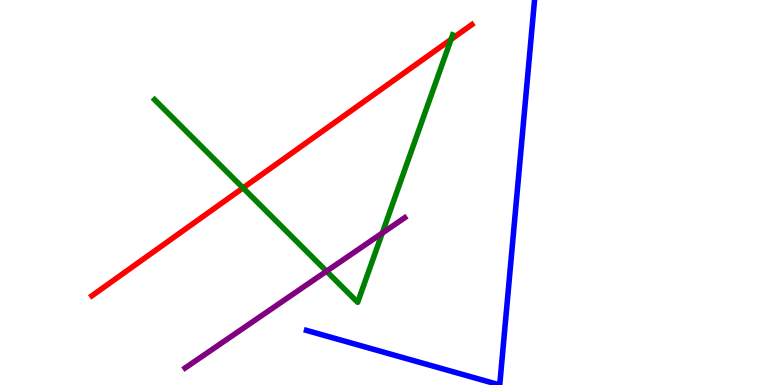[{'lines': ['blue', 'red'], 'intersections': []}, {'lines': ['green', 'red'], 'intersections': [{'x': 3.14, 'y': 5.12}, {'x': 5.82, 'y': 8.97}]}, {'lines': ['purple', 'red'], 'intersections': []}, {'lines': ['blue', 'green'], 'intersections': []}, {'lines': ['blue', 'purple'], 'intersections': []}, {'lines': ['green', 'purple'], 'intersections': [{'x': 4.21, 'y': 2.96}, {'x': 4.93, 'y': 3.95}]}]